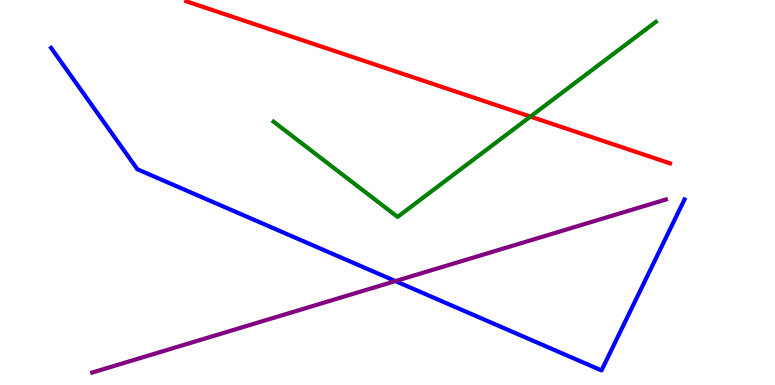[{'lines': ['blue', 'red'], 'intersections': []}, {'lines': ['green', 'red'], 'intersections': [{'x': 6.84, 'y': 6.97}]}, {'lines': ['purple', 'red'], 'intersections': []}, {'lines': ['blue', 'green'], 'intersections': []}, {'lines': ['blue', 'purple'], 'intersections': [{'x': 5.1, 'y': 2.7}]}, {'lines': ['green', 'purple'], 'intersections': []}]